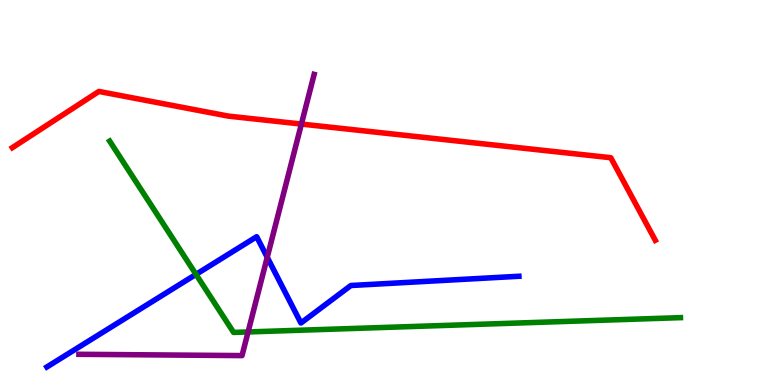[{'lines': ['blue', 'red'], 'intersections': []}, {'lines': ['green', 'red'], 'intersections': []}, {'lines': ['purple', 'red'], 'intersections': [{'x': 3.89, 'y': 6.78}]}, {'lines': ['blue', 'green'], 'intersections': [{'x': 2.53, 'y': 2.87}]}, {'lines': ['blue', 'purple'], 'intersections': [{'x': 3.45, 'y': 3.32}]}, {'lines': ['green', 'purple'], 'intersections': [{'x': 3.2, 'y': 1.38}]}]